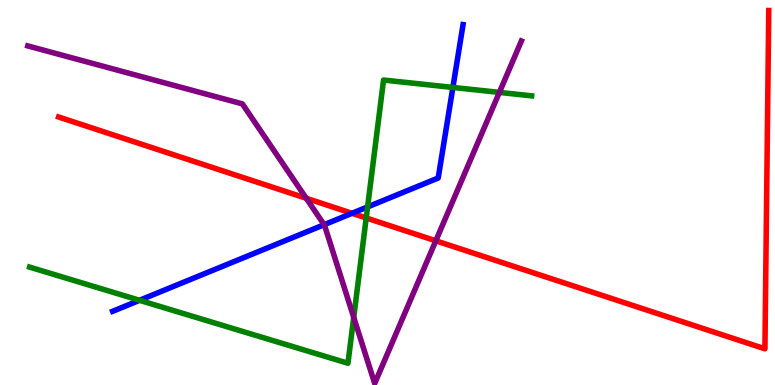[{'lines': ['blue', 'red'], 'intersections': [{'x': 4.54, 'y': 4.46}]}, {'lines': ['green', 'red'], 'intersections': [{'x': 4.73, 'y': 4.34}]}, {'lines': ['purple', 'red'], 'intersections': [{'x': 3.95, 'y': 4.85}, {'x': 5.62, 'y': 3.75}]}, {'lines': ['blue', 'green'], 'intersections': [{'x': 1.8, 'y': 2.2}, {'x': 4.74, 'y': 4.63}, {'x': 5.84, 'y': 7.73}]}, {'lines': ['blue', 'purple'], 'intersections': [{'x': 4.18, 'y': 4.16}]}, {'lines': ['green', 'purple'], 'intersections': [{'x': 4.56, 'y': 1.76}, {'x': 6.44, 'y': 7.6}]}]